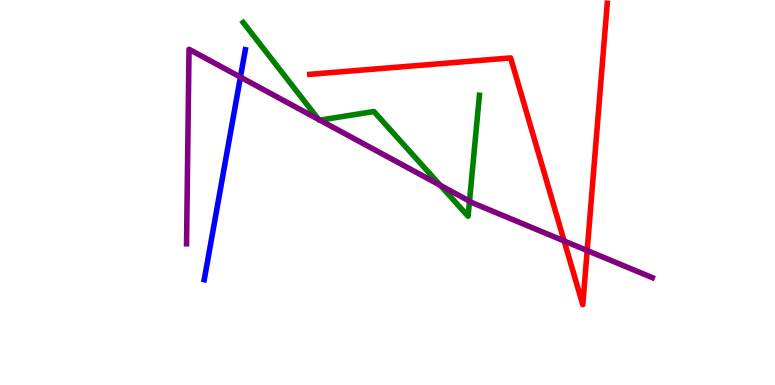[{'lines': ['blue', 'red'], 'intersections': []}, {'lines': ['green', 'red'], 'intersections': []}, {'lines': ['purple', 'red'], 'intersections': [{'x': 7.28, 'y': 3.74}, {'x': 7.58, 'y': 3.49}]}, {'lines': ['blue', 'green'], 'intersections': []}, {'lines': ['blue', 'purple'], 'intersections': [{'x': 3.1, 'y': 8.0}]}, {'lines': ['green', 'purple'], 'intersections': [{'x': 4.11, 'y': 6.9}, {'x': 4.13, 'y': 6.88}, {'x': 5.68, 'y': 5.19}, {'x': 6.06, 'y': 4.78}]}]